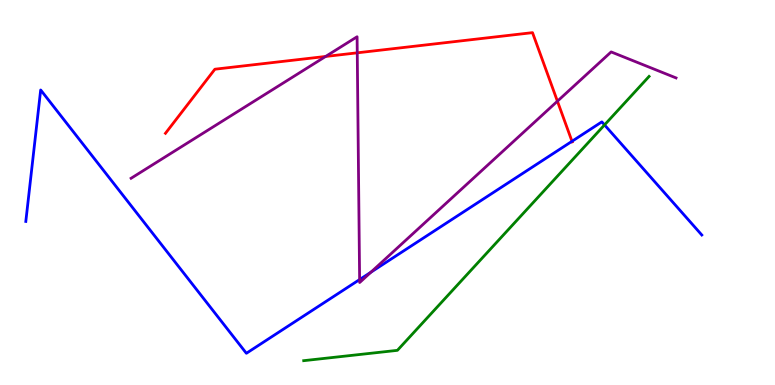[{'lines': ['blue', 'red'], 'intersections': [{'x': 7.38, 'y': 6.33}]}, {'lines': ['green', 'red'], 'intersections': []}, {'lines': ['purple', 'red'], 'intersections': [{'x': 4.2, 'y': 8.53}, {'x': 4.61, 'y': 8.63}, {'x': 7.19, 'y': 7.37}]}, {'lines': ['blue', 'green'], 'intersections': [{'x': 7.8, 'y': 6.76}]}, {'lines': ['blue', 'purple'], 'intersections': [{'x': 4.64, 'y': 2.74}, {'x': 4.79, 'y': 2.93}]}, {'lines': ['green', 'purple'], 'intersections': []}]